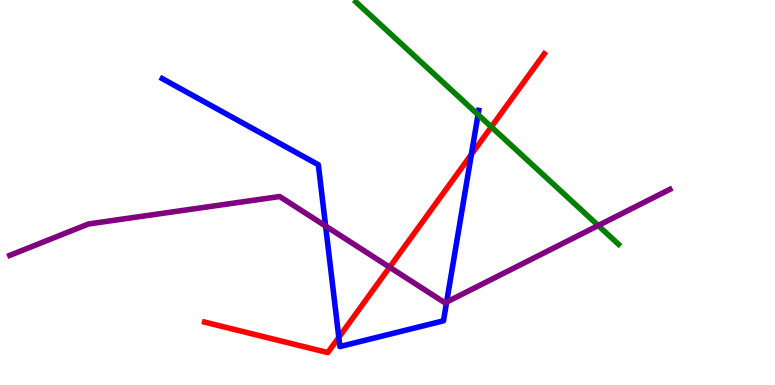[{'lines': ['blue', 'red'], 'intersections': [{'x': 4.37, 'y': 1.24}, {'x': 6.08, 'y': 5.99}]}, {'lines': ['green', 'red'], 'intersections': [{'x': 6.34, 'y': 6.7}]}, {'lines': ['purple', 'red'], 'intersections': [{'x': 5.03, 'y': 3.06}]}, {'lines': ['blue', 'green'], 'intersections': [{'x': 6.17, 'y': 7.02}]}, {'lines': ['blue', 'purple'], 'intersections': [{'x': 4.2, 'y': 4.13}, {'x': 5.76, 'y': 2.15}]}, {'lines': ['green', 'purple'], 'intersections': [{'x': 7.72, 'y': 4.14}]}]